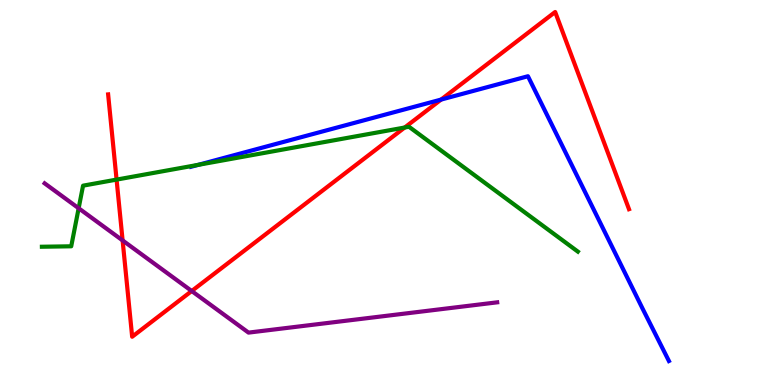[{'lines': ['blue', 'red'], 'intersections': [{'x': 5.69, 'y': 7.41}]}, {'lines': ['green', 'red'], 'intersections': [{'x': 1.5, 'y': 5.33}, {'x': 5.22, 'y': 6.69}]}, {'lines': ['purple', 'red'], 'intersections': [{'x': 1.58, 'y': 3.76}, {'x': 2.47, 'y': 2.44}]}, {'lines': ['blue', 'green'], 'intersections': [{'x': 2.56, 'y': 5.72}]}, {'lines': ['blue', 'purple'], 'intersections': []}, {'lines': ['green', 'purple'], 'intersections': [{'x': 1.01, 'y': 4.59}]}]